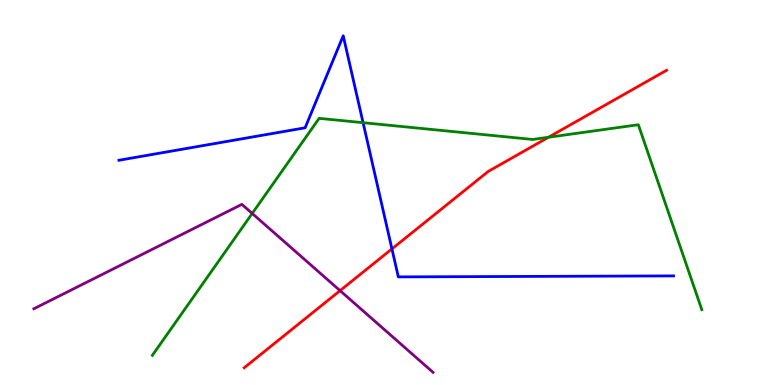[{'lines': ['blue', 'red'], 'intersections': [{'x': 5.06, 'y': 3.54}]}, {'lines': ['green', 'red'], 'intersections': [{'x': 7.08, 'y': 6.43}]}, {'lines': ['purple', 'red'], 'intersections': [{'x': 4.39, 'y': 2.45}]}, {'lines': ['blue', 'green'], 'intersections': [{'x': 4.68, 'y': 6.81}]}, {'lines': ['blue', 'purple'], 'intersections': []}, {'lines': ['green', 'purple'], 'intersections': [{'x': 3.25, 'y': 4.46}]}]